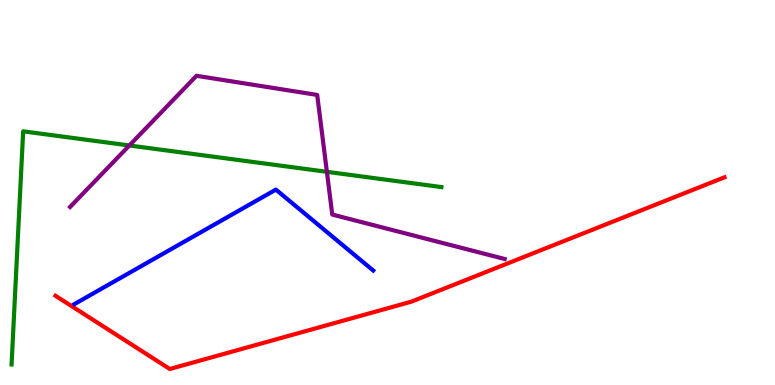[{'lines': ['blue', 'red'], 'intersections': []}, {'lines': ['green', 'red'], 'intersections': []}, {'lines': ['purple', 'red'], 'intersections': []}, {'lines': ['blue', 'green'], 'intersections': []}, {'lines': ['blue', 'purple'], 'intersections': []}, {'lines': ['green', 'purple'], 'intersections': [{'x': 1.67, 'y': 6.22}, {'x': 4.22, 'y': 5.54}]}]